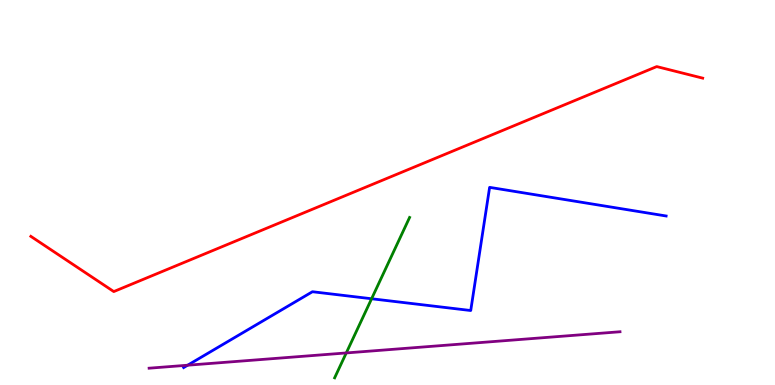[{'lines': ['blue', 'red'], 'intersections': []}, {'lines': ['green', 'red'], 'intersections': []}, {'lines': ['purple', 'red'], 'intersections': []}, {'lines': ['blue', 'green'], 'intersections': [{'x': 4.79, 'y': 2.24}]}, {'lines': ['blue', 'purple'], 'intersections': [{'x': 2.42, 'y': 0.514}]}, {'lines': ['green', 'purple'], 'intersections': [{'x': 4.47, 'y': 0.833}]}]